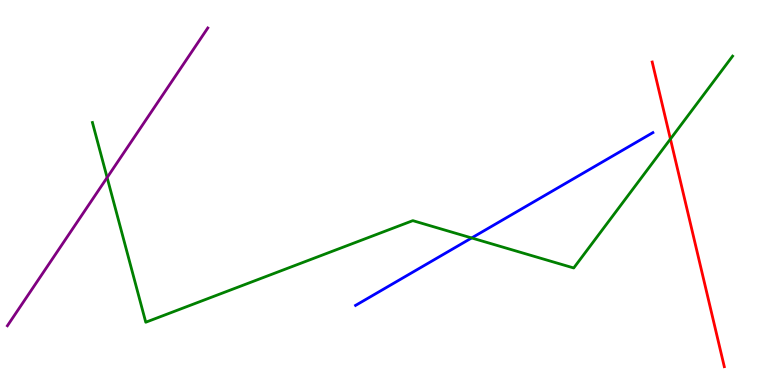[{'lines': ['blue', 'red'], 'intersections': []}, {'lines': ['green', 'red'], 'intersections': [{'x': 8.65, 'y': 6.39}]}, {'lines': ['purple', 'red'], 'intersections': []}, {'lines': ['blue', 'green'], 'intersections': [{'x': 6.09, 'y': 3.82}]}, {'lines': ['blue', 'purple'], 'intersections': []}, {'lines': ['green', 'purple'], 'intersections': [{'x': 1.38, 'y': 5.39}]}]